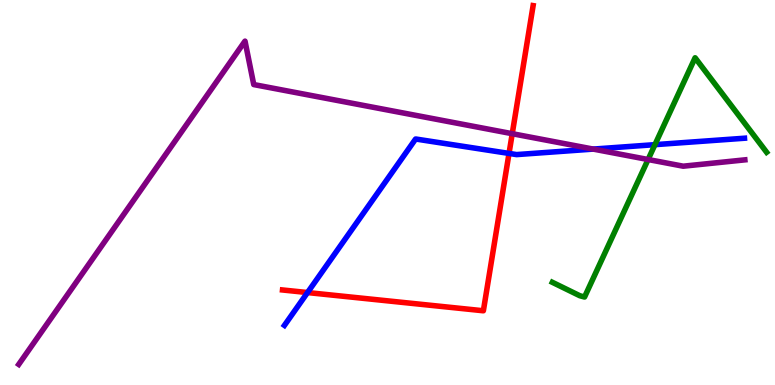[{'lines': ['blue', 'red'], 'intersections': [{'x': 3.97, 'y': 2.4}, {'x': 6.57, 'y': 6.01}]}, {'lines': ['green', 'red'], 'intersections': []}, {'lines': ['purple', 'red'], 'intersections': [{'x': 6.61, 'y': 6.53}]}, {'lines': ['blue', 'green'], 'intersections': [{'x': 8.45, 'y': 6.24}]}, {'lines': ['blue', 'purple'], 'intersections': [{'x': 7.65, 'y': 6.13}]}, {'lines': ['green', 'purple'], 'intersections': [{'x': 8.36, 'y': 5.86}]}]